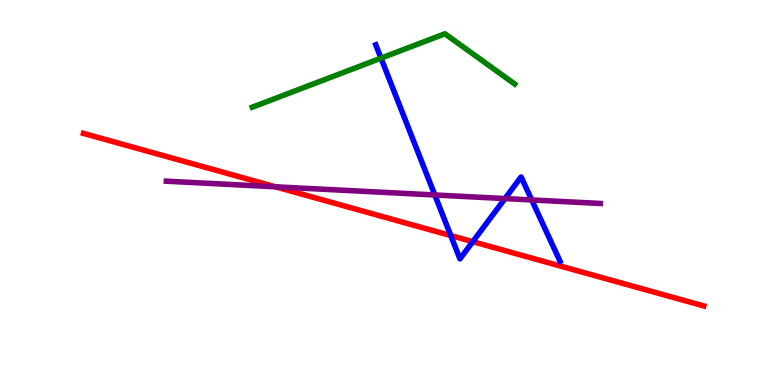[{'lines': ['blue', 'red'], 'intersections': [{'x': 5.82, 'y': 3.88}, {'x': 6.1, 'y': 3.72}]}, {'lines': ['green', 'red'], 'intersections': []}, {'lines': ['purple', 'red'], 'intersections': [{'x': 3.55, 'y': 5.15}]}, {'lines': ['blue', 'green'], 'intersections': [{'x': 4.92, 'y': 8.49}]}, {'lines': ['blue', 'purple'], 'intersections': [{'x': 5.61, 'y': 4.94}, {'x': 6.52, 'y': 4.84}, {'x': 6.86, 'y': 4.81}]}, {'lines': ['green', 'purple'], 'intersections': []}]